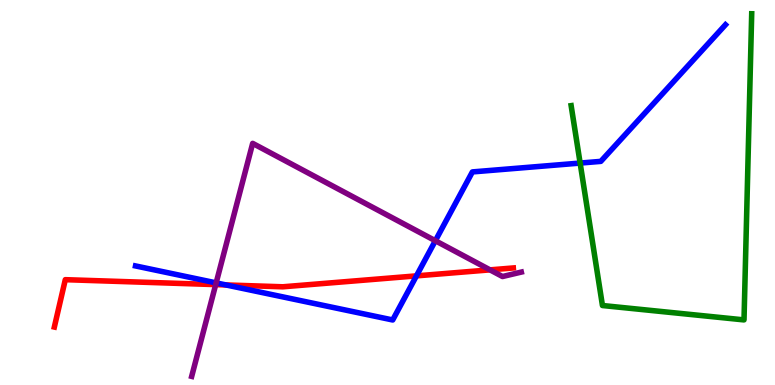[{'lines': ['blue', 'red'], 'intersections': [{'x': 2.92, 'y': 2.6}, {'x': 5.37, 'y': 2.83}]}, {'lines': ['green', 'red'], 'intersections': []}, {'lines': ['purple', 'red'], 'intersections': [{'x': 2.78, 'y': 2.61}, {'x': 6.32, 'y': 2.99}]}, {'lines': ['blue', 'green'], 'intersections': [{'x': 7.49, 'y': 5.76}]}, {'lines': ['blue', 'purple'], 'intersections': [{'x': 2.79, 'y': 2.65}, {'x': 5.62, 'y': 3.75}]}, {'lines': ['green', 'purple'], 'intersections': []}]